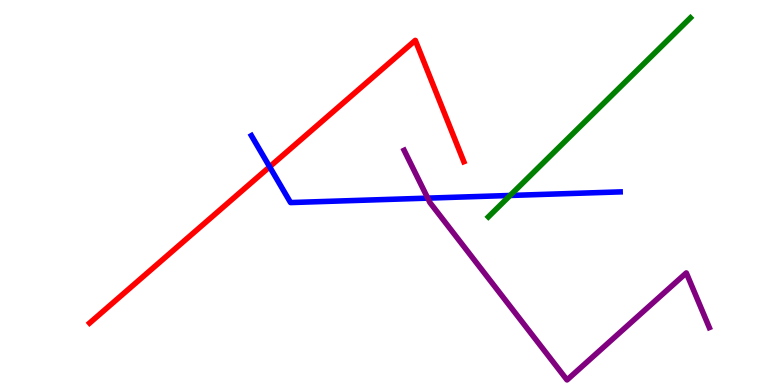[{'lines': ['blue', 'red'], 'intersections': [{'x': 3.48, 'y': 5.67}]}, {'lines': ['green', 'red'], 'intersections': []}, {'lines': ['purple', 'red'], 'intersections': []}, {'lines': ['blue', 'green'], 'intersections': [{'x': 6.58, 'y': 4.92}]}, {'lines': ['blue', 'purple'], 'intersections': [{'x': 5.52, 'y': 4.85}]}, {'lines': ['green', 'purple'], 'intersections': []}]